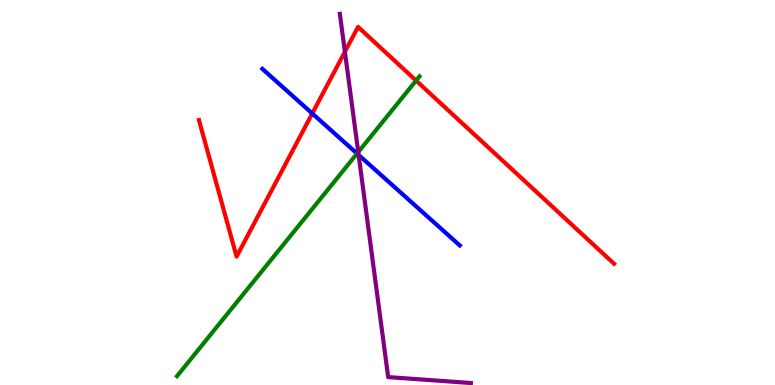[{'lines': ['blue', 'red'], 'intersections': [{'x': 4.03, 'y': 7.05}]}, {'lines': ['green', 'red'], 'intersections': [{'x': 5.37, 'y': 7.91}]}, {'lines': ['purple', 'red'], 'intersections': [{'x': 4.45, 'y': 8.66}]}, {'lines': ['blue', 'green'], 'intersections': [{'x': 4.61, 'y': 6.01}]}, {'lines': ['blue', 'purple'], 'intersections': [{'x': 4.63, 'y': 5.98}]}, {'lines': ['green', 'purple'], 'intersections': [{'x': 4.62, 'y': 6.05}]}]